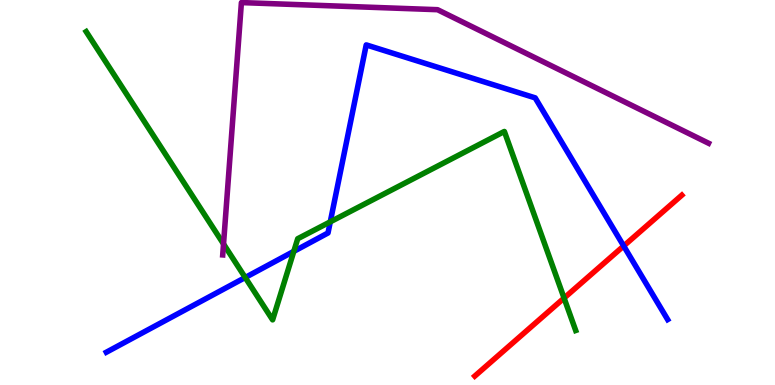[{'lines': ['blue', 'red'], 'intersections': [{'x': 8.05, 'y': 3.61}]}, {'lines': ['green', 'red'], 'intersections': [{'x': 7.28, 'y': 2.26}]}, {'lines': ['purple', 'red'], 'intersections': []}, {'lines': ['blue', 'green'], 'intersections': [{'x': 3.16, 'y': 2.79}, {'x': 3.79, 'y': 3.47}, {'x': 4.26, 'y': 4.24}]}, {'lines': ['blue', 'purple'], 'intersections': []}, {'lines': ['green', 'purple'], 'intersections': [{'x': 2.88, 'y': 3.66}]}]